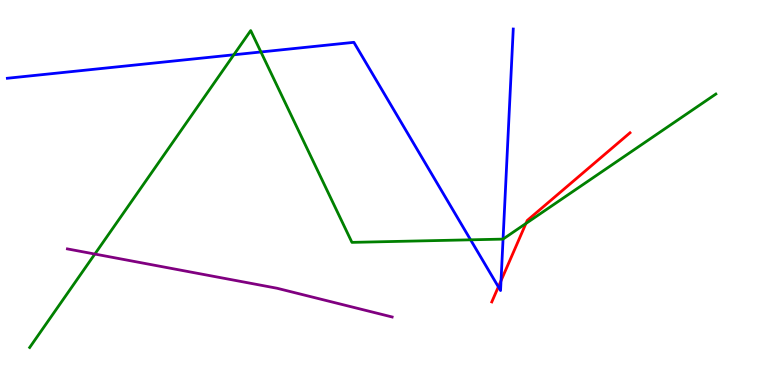[{'lines': ['blue', 'red'], 'intersections': [{'x': 6.43, 'y': 2.55}, {'x': 6.46, 'y': 2.71}]}, {'lines': ['green', 'red'], 'intersections': [{'x': 6.79, 'y': 4.2}]}, {'lines': ['purple', 'red'], 'intersections': []}, {'lines': ['blue', 'green'], 'intersections': [{'x': 3.02, 'y': 8.58}, {'x': 3.37, 'y': 8.65}, {'x': 6.07, 'y': 3.77}, {'x': 6.49, 'y': 3.79}]}, {'lines': ['blue', 'purple'], 'intersections': []}, {'lines': ['green', 'purple'], 'intersections': [{'x': 1.22, 'y': 3.4}]}]